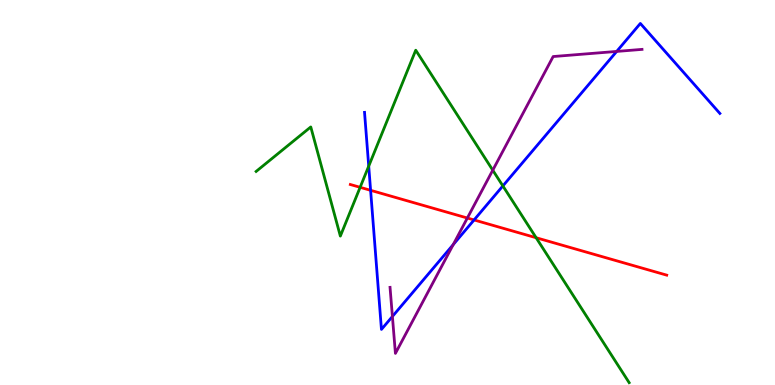[{'lines': ['blue', 'red'], 'intersections': [{'x': 4.78, 'y': 5.06}, {'x': 6.12, 'y': 4.29}]}, {'lines': ['green', 'red'], 'intersections': [{'x': 4.65, 'y': 5.13}, {'x': 6.92, 'y': 3.83}]}, {'lines': ['purple', 'red'], 'intersections': [{'x': 6.03, 'y': 4.34}]}, {'lines': ['blue', 'green'], 'intersections': [{'x': 4.76, 'y': 5.68}, {'x': 6.49, 'y': 5.17}]}, {'lines': ['blue', 'purple'], 'intersections': [{'x': 5.06, 'y': 1.78}, {'x': 5.85, 'y': 3.65}, {'x': 7.96, 'y': 8.66}]}, {'lines': ['green', 'purple'], 'intersections': [{'x': 6.36, 'y': 5.58}]}]